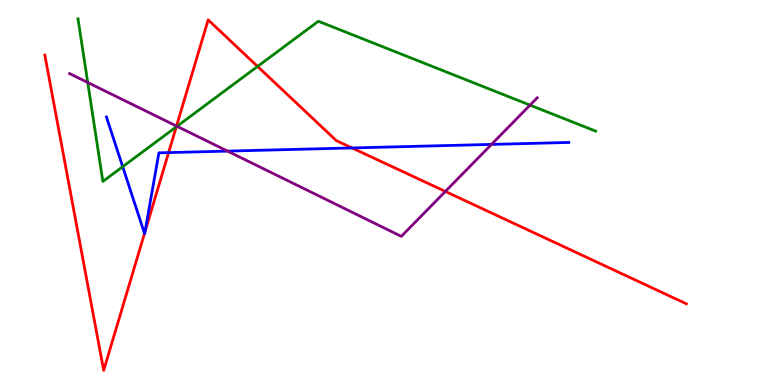[{'lines': ['blue', 'red'], 'intersections': [{'x': 1.86, 'y': 3.94}, {'x': 1.87, 'y': 3.97}, {'x': 2.18, 'y': 6.04}, {'x': 4.54, 'y': 6.16}]}, {'lines': ['green', 'red'], 'intersections': [{'x': 2.27, 'y': 6.7}, {'x': 3.32, 'y': 8.27}]}, {'lines': ['purple', 'red'], 'intersections': [{'x': 2.28, 'y': 6.73}, {'x': 5.75, 'y': 5.03}]}, {'lines': ['blue', 'green'], 'intersections': [{'x': 1.58, 'y': 5.67}]}, {'lines': ['blue', 'purple'], 'intersections': [{'x': 2.94, 'y': 6.08}, {'x': 6.34, 'y': 6.25}]}, {'lines': ['green', 'purple'], 'intersections': [{'x': 1.13, 'y': 7.86}, {'x': 2.28, 'y': 6.72}, {'x': 6.84, 'y': 7.27}]}]